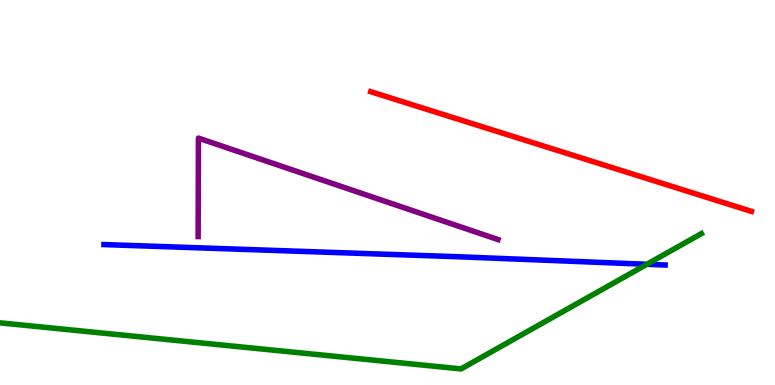[{'lines': ['blue', 'red'], 'intersections': []}, {'lines': ['green', 'red'], 'intersections': []}, {'lines': ['purple', 'red'], 'intersections': []}, {'lines': ['blue', 'green'], 'intersections': [{'x': 8.35, 'y': 3.14}]}, {'lines': ['blue', 'purple'], 'intersections': []}, {'lines': ['green', 'purple'], 'intersections': []}]